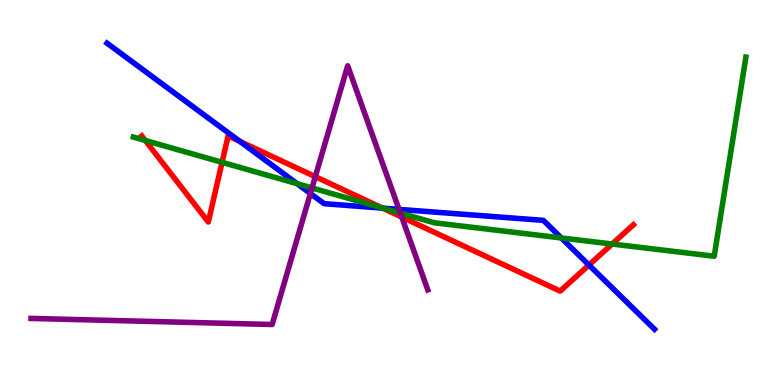[{'lines': ['blue', 'red'], 'intersections': [{'x': 3.1, 'y': 6.33}, {'x': 4.94, 'y': 4.59}, {'x': 7.6, 'y': 3.12}]}, {'lines': ['green', 'red'], 'intersections': [{'x': 1.87, 'y': 6.35}, {'x': 2.87, 'y': 5.78}, {'x': 4.93, 'y': 4.6}, {'x': 7.9, 'y': 3.66}]}, {'lines': ['purple', 'red'], 'intersections': [{'x': 4.07, 'y': 5.41}, {'x': 5.18, 'y': 4.36}]}, {'lines': ['blue', 'green'], 'intersections': [{'x': 3.83, 'y': 5.23}, {'x': 4.94, 'y': 4.59}, {'x': 7.24, 'y': 3.82}]}, {'lines': ['blue', 'purple'], 'intersections': [{'x': 4.01, 'y': 4.97}, {'x': 5.15, 'y': 4.56}]}, {'lines': ['green', 'purple'], 'intersections': [{'x': 4.03, 'y': 5.12}, {'x': 5.17, 'y': 4.46}]}]